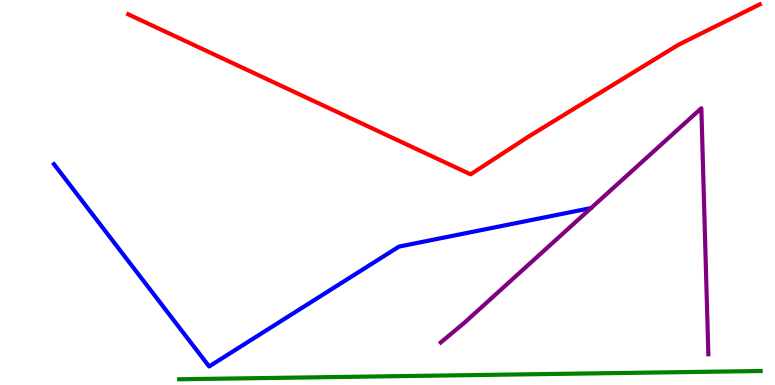[{'lines': ['blue', 'red'], 'intersections': []}, {'lines': ['green', 'red'], 'intersections': []}, {'lines': ['purple', 'red'], 'intersections': []}, {'lines': ['blue', 'green'], 'intersections': []}, {'lines': ['blue', 'purple'], 'intersections': []}, {'lines': ['green', 'purple'], 'intersections': []}]